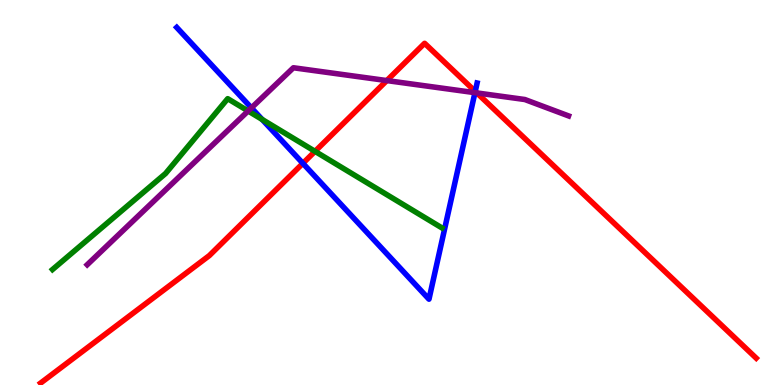[{'lines': ['blue', 'red'], 'intersections': [{'x': 3.91, 'y': 5.76}, {'x': 6.13, 'y': 7.63}]}, {'lines': ['green', 'red'], 'intersections': [{'x': 4.06, 'y': 6.07}]}, {'lines': ['purple', 'red'], 'intersections': [{'x': 4.99, 'y': 7.91}, {'x': 6.15, 'y': 7.59}]}, {'lines': ['blue', 'green'], 'intersections': [{'x': 3.38, 'y': 6.9}]}, {'lines': ['blue', 'purple'], 'intersections': [{'x': 3.24, 'y': 7.2}, {'x': 6.13, 'y': 7.59}]}, {'lines': ['green', 'purple'], 'intersections': [{'x': 3.2, 'y': 7.12}]}]